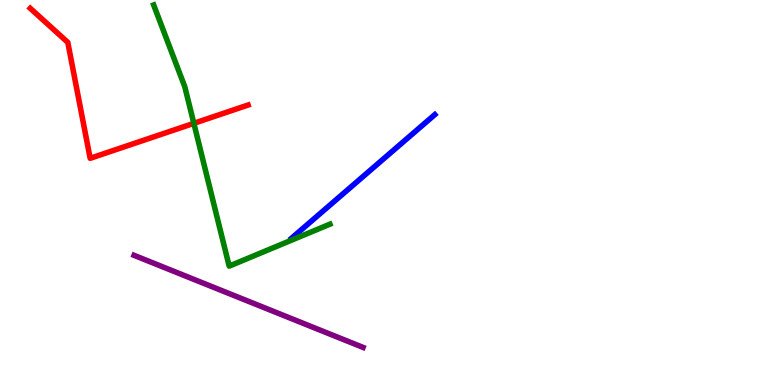[{'lines': ['blue', 'red'], 'intersections': []}, {'lines': ['green', 'red'], 'intersections': [{'x': 2.5, 'y': 6.8}]}, {'lines': ['purple', 'red'], 'intersections': []}, {'lines': ['blue', 'green'], 'intersections': []}, {'lines': ['blue', 'purple'], 'intersections': []}, {'lines': ['green', 'purple'], 'intersections': []}]